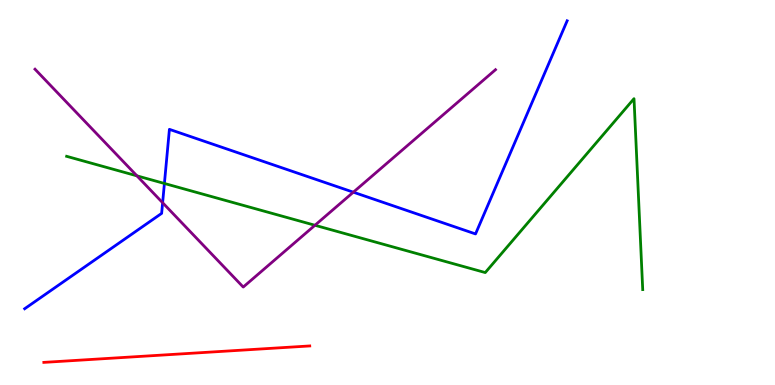[{'lines': ['blue', 'red'], 'intersections': []}, {'lines': ['green', 'red'], 'intersections': []}, {'lines': ['purple', 'red'], 'intersections': []}, {'lines': ['blue', 'green'], 'intersections': [{'x': 2.12, 'y': 5.23}]}, {'lines': ['blue', 'purple'], 'intersections': [{'x': 2.1, 'y': 4.73}, {'x': 4.56, 'y': 5.01}]}, {'lines': ['green', 'purple'], 'intersections': [{'x': 1.77, 'y': 5.43}, {'x': 4.06, 'y': 4.15}]}]